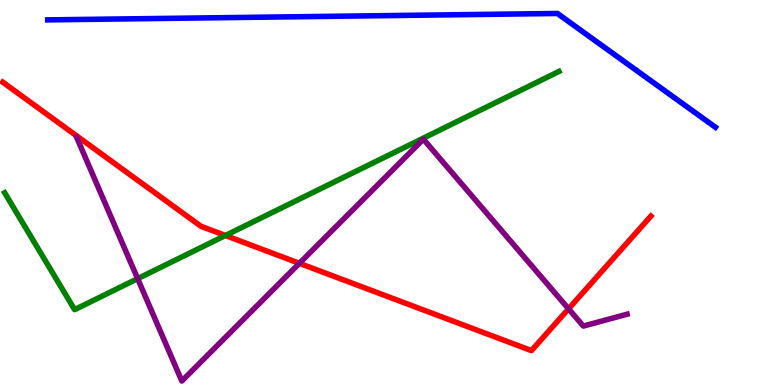[{'lines': ['blue', 'red'], 'intersections': []}, {'lines': ['green', 'red'], 'intersections': [{'x': 2.91, 'y': 3.88}]}, {'lines': ['purple', 'red'], 'intersections': [{'x': 3.86, 'y': 3.16}, {'x': 7.34, 'y': 1.98}]}, {'lines': ['blue', 'green'], 'intersections': []}, {'lines': ['blue', 'purple'], 'intersections': []}, {'lines': ['green', 'purple'], 'intersections': [{'x': 1.78, 'y': 2.76}]}]